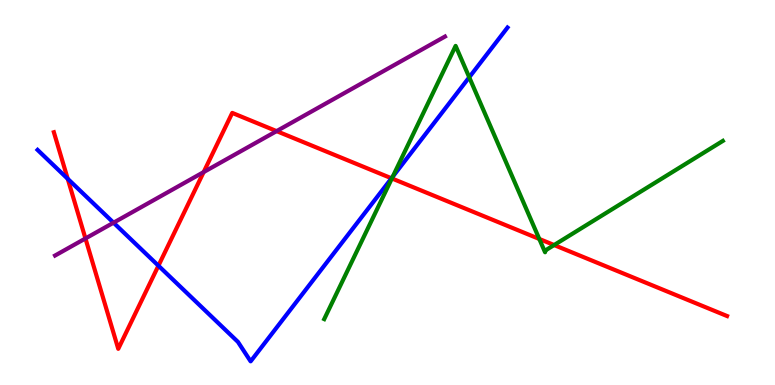[{'lines': ['blue', 'red'], 'intersections': [{'x': 0.874, 'y': 5.36}, {'x': 2.04, 'y': 3.1}, {'x': 5.05, 'y': 5.37}]}, {'lines': ['green', 'red'], 'intersections': [{'x': 5.06, 'y': 5.37}, {'x': 6.96, 'y': 3.79}, {'x': 7.15, 'y': 3.64}]}, {'lines': ['purple', 'red'], 'intersections': [{'x': 1.1, 'y': 3.81}, {'x': 2.63, 'y': 5.53}, {'x': 3.57, 'y': 6.59}]}, {'lines': ['blue', 'green'], 'intersections': [{'x': 5.07, 'y': 5.41}, {'x': 6.05, 'y': 7.99}]}, {'lines': ['blue', 'purple'], 'intersections': [{'x': 1.46, 'y': 4.22}]}, {'lines': ['green', 'purple'], 'intersections': []}]